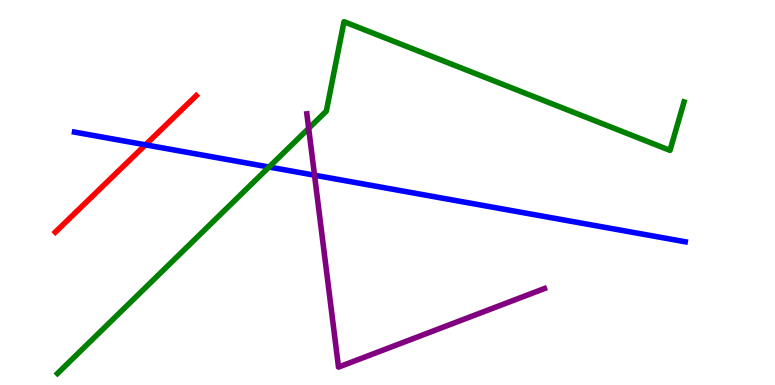[{'lines': ['blue', 'red'], 'intersections': [{'x': 1.88, 'y': 6.24}]}, {'lines': ['green', 'red'], 'intersections': []}, {'lines': ['purple', 'red'], 'intersections': []}, {'lines': ['blue', 'green'], 'intersections': [{'x': 3.47, 'y': 5.66}]}, {'lines': ['blue', 'purple'], 'intersections': [{'x': 4.06, 'y': 5.45}]}, {'lines': ['green', 'purple'], 'intersections': [{'x': 3.98, 'y': 6.67}]}]